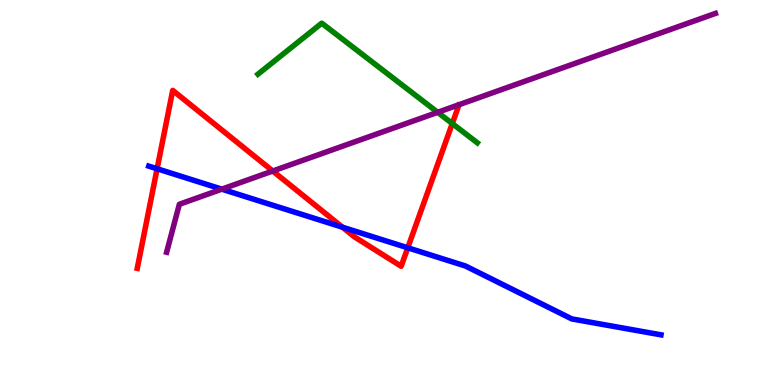[{'lines': ['blue', 'red'], 'intersections': [{'x': 2.03, 'y': 5.62}, {'x': 4.42, 'y': 4.1}, {'x': 5.26, 'y': 3.56}]}, {'lines': ['green', 'red'], 'intersections': [{'x': 5.84, 'y': 6.79}]}, {'lines': ['purple', 'red'], 'intersections': [{'x': 3.52, 'y': 5.56}]}, {'lines': ['blue', 'green'], 'intersections': []}, {'lines': ['blue', 'purple'], 'intersections': [{'x': 2.86, 'y': 5.09}]}, {'lines': ['green', 'purple'], 'intersections': [{'x': 5.65, 'y': 7.08}]}]